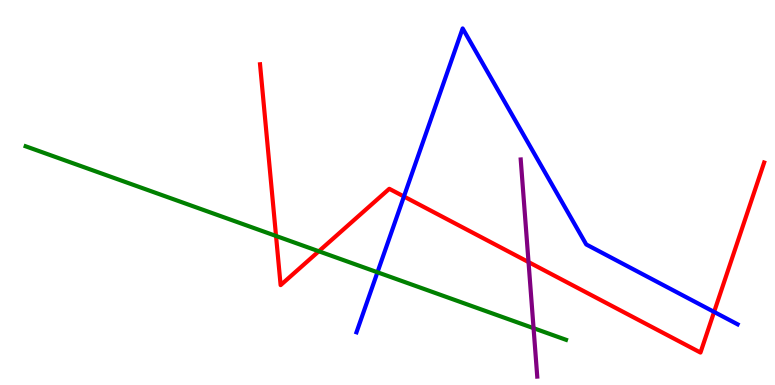[{'lines': ['blue', 'red'], 'intersections': [{'x': 5.21, 'y': 4.9}, {'x': 9.21, 'y': 1.9}]}, {'lines': ['green', 'red'], 'intersections': [{'x': 3.56, 'y': 3.87}, {'x': 4.11, 'y': 3.47}]}, {'lines': ['purple', 'red'], 'intersections': [{'x': 6.82, 'y': 3.19}]}, {'lines': ['blue', 'green'], 'intersections': [{'x': 4.87, 'y': 2.93}]}, {'lines': ['blue', 'purple'], 'intersections': []}, {'lines': ['green', 'purple'], 'intersections': [{'x': 6.88, 'y': 1.48}]}]